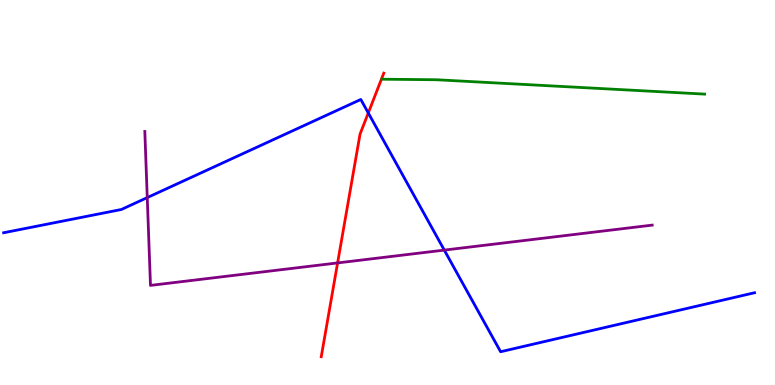[{'lines': ['blue', 'red'], 'intersections': [{'x': 4.75, 'y': 7.07}]}, {'lines': ['green', 'red'], 'intersections': []}, {'lines': ['purple', 'red'], 'intersections': [{'x': 4.36, 'y': 3.17}]}, {'lines': ['blue', 'green'], 'intersections': []}, {'lines': ['blue', 'purple'], 'intersections': [{'x': 1.9, 'y': 4.87}, {'x': 5.73, 'y': 3.5}]}, {'lines': ['green', 'purple'], 'intersections': []}]